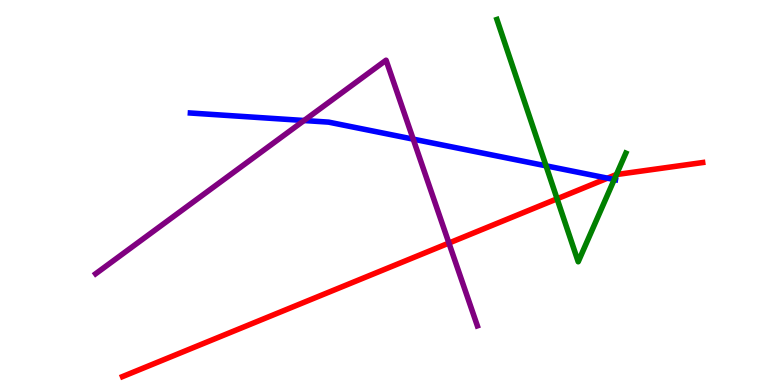[{'lines': ['blue', 'red'], 'intersections': [{'x': 7.84, 'y': 5.37}]}, {'lines': ['green', 'red'], 'intersections': [{'x': 7.19, 'y': 4.84}, {'x': 7.95, 'y': 5.47}]}, {'lines': ['purple', 'red'], 'intersections': [{'x': 5.79, 'y': 3.69}]}, {'lines': ['blue', 'green'], 'intersections': [{'x': 7.05, 'y': 5.69}, {'x': 7.93, 'y': 5.34}]}, {'lines': ['blue', 'purple'], 'intersections': [{'x': 3.92, 'y': 6.87}, {'x': 5.33, 'y': 6.39}]}, {'lines': ['green', 'purple'], 'intersections': []}]